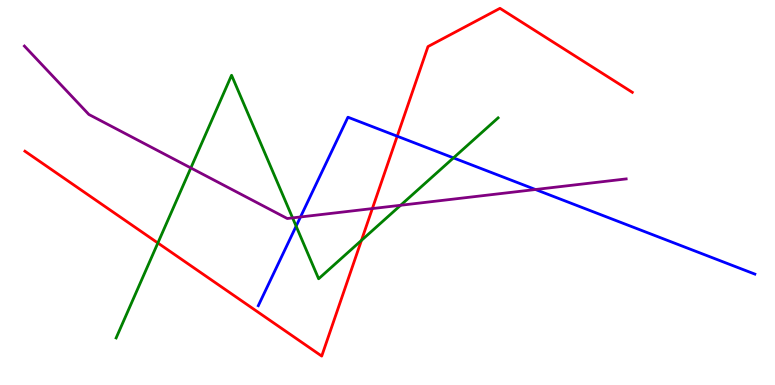[{'lines': ['blue', 'red'], 'intersections': [{'x': 5.13, 'y': 6.46}]}, {'lines': ['green', 'red'], 'intersections': [{'x': 2.04, 'y': 3.69}, {'x': 4.66, 'y': 3.76}]}, {'lines': ['purple', 'red'], 'intersections': [{'x': 4.8, 'y': 4.58}]}, {'lines': ['blue', 'green'], 'intersections': [{'x': 3.82, 'y': 4.13}, {'x': 5.85, 'y': 5.9}]}, {'lines': ['blue', 'purple'], 'intersections': [{'x': 3.88, 'y': 4.36}, {'x': 6.91, 'y': 5.08}]}, {'lines': ['green', 'purple'], 'intersections': [{'x': 2.46, 'y': 5.64}, {'x': 3.78, 'y': 4.34}, {'x': 5.17, 'y': 4.67}]}]